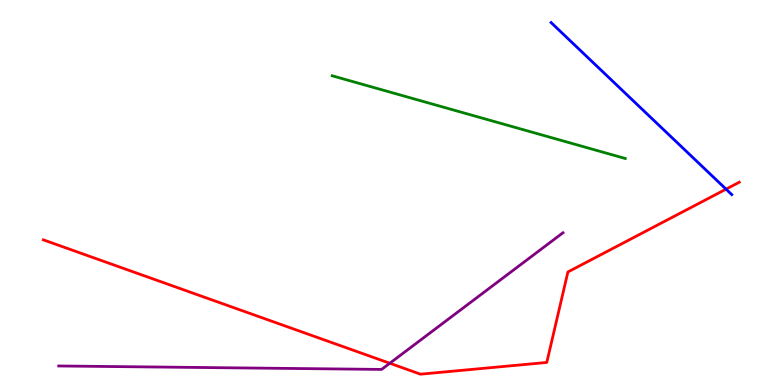[{'lines': ['blue', 'red'], 'intersections': [{'x': 9.37, 'y': 5.09}]}, {'lines': ['green', 'red'], 'intersections': []}, {'lines': ['purple', 'red'], 'intersections': [{'x': 5.03, 'y': 0.565}]}, {'lines': ['blue', 'green'], 'intersections': []}, {'lines': ['blue', 'purple'], 'intersections': []}, {'lines': ['green', 'purple'], 'intersections': []}]